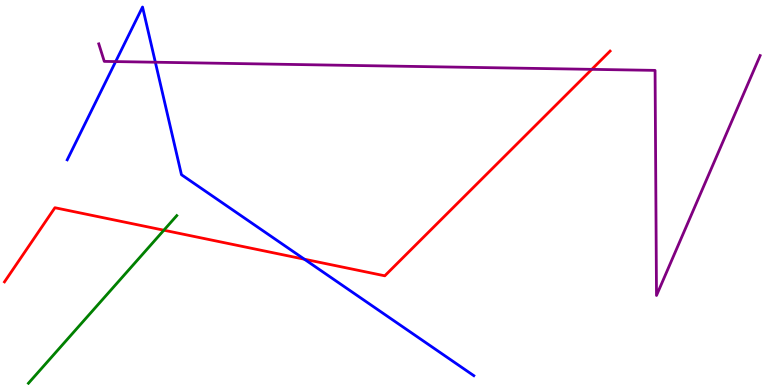[{'lines': ['blue', 'red'], 'intersections': [{'x': 3.93, 'y': 3.27}]}, {'lines': ['green', 'red'], 'intersections': [{'x': 2.11, 'y': 4.02}]}, {'lines': ['purple', 'red'], 'intersections': [{'x': 7.64, 'y': 8.2}]}, {'lines': ['blue', 'green'], 'intersections': []}, {'lines': ['blue', 'purple'], 'intersections': [{'x': 1.49, 'y': 8.4}, {'x': 2.0, 'y': 8.38}]}, {'lines': ['green', 'purple'], 'intersections': []}]